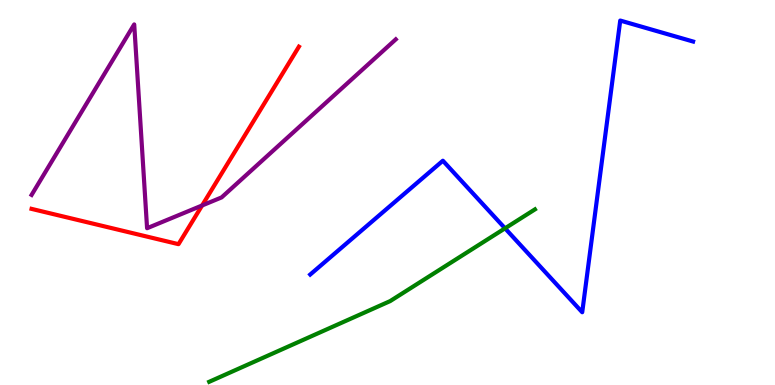[{'lines': ['blue', 'red'], 'intersections': []}, {'lines': ['green', 'red'], 'intersections': []}, {'lines': ['purple', 'red'], 'intersections': [{'x': 2.61, 'y': 4.66}]}, {'lines': ['blue', 'green'], 'intersections': [{'x': 6.52, 'y': 4.07}]}, {'lines': ['blue', 'purple'], 'intersections': []}, {'lines': ['green', 'purple'], 'intersections': []}]